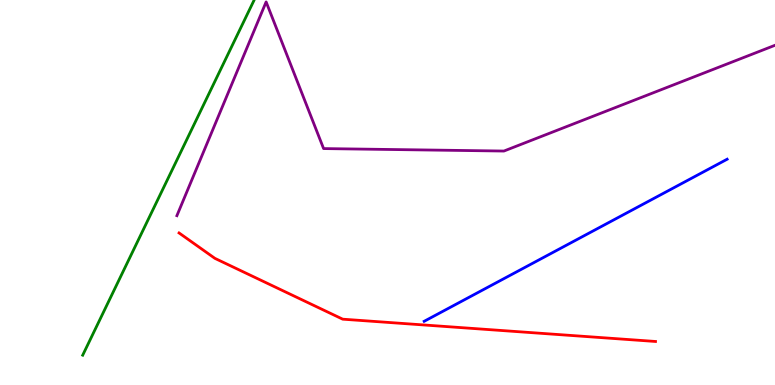[{'lines': ['blue', 'red'], 'intersections': []}, {'lines': ['green', 'red'], 'intersections': []}, {'lines': ['purple', 'red'], 'intersections': []}, {'lines': ['blue', 'green'], 'intersections': []}, {'lines': ['blue', 'purple'], 'intersections': []}, {'lines': ['green', 'purple'], 'intersections': []}]